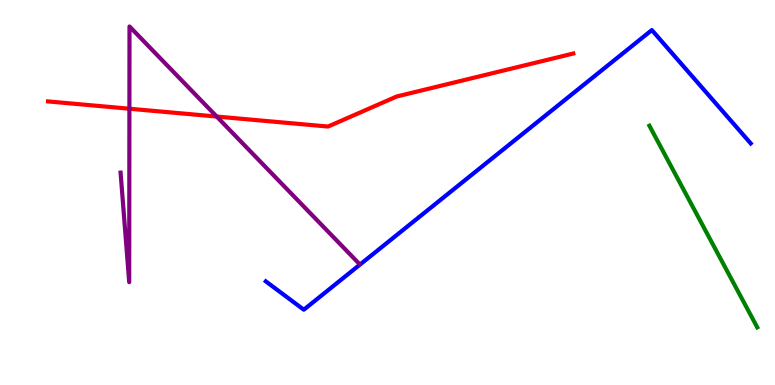[{'lines': ['blue', 'red'], 'intersections': []}, {'lines': ['green', 'red'], 'intersections': []}, {'lines': ['purple', 'red'], 'intersections': [{'x': 1.67, 'y': 7.18}, {'x': 2.8, 'y': 6.97}]}, {'lines': ['blue', 'green'], 'intersections': []}, {'lines': ['blue', 'purple'], 'intersections': []}, {'lines': ['green', 'purple'], 'intersections': []}]